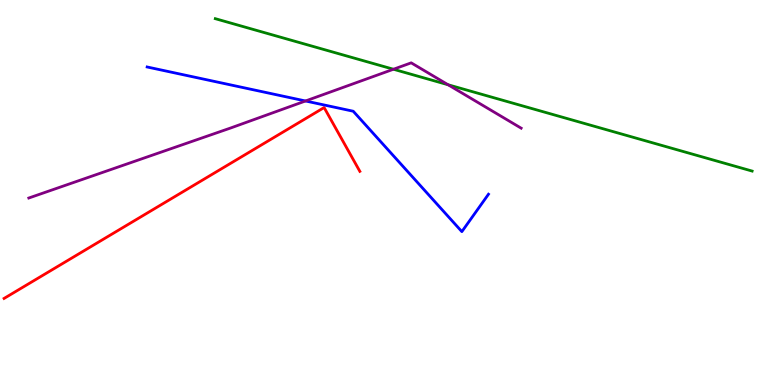[{'lines': ['blue', 'red'], 'intersections': []}, {'lines': ['green', 'red'], 'intersections': []}, {'lines': ['purple', 'red'], 'intersections': []}, {'lines': ['blue', 'green'], 'intersections': []}, {'lines': ['blue', 'purple'], 'intersections': [{'x': 3.94, 'y': 7.38}]}, {'lines': ['green', 'purple'], 'intersections': [{'x': 5.08, 'y': 8.2}, {'x': 5.78, 'y': 7.8}]}]